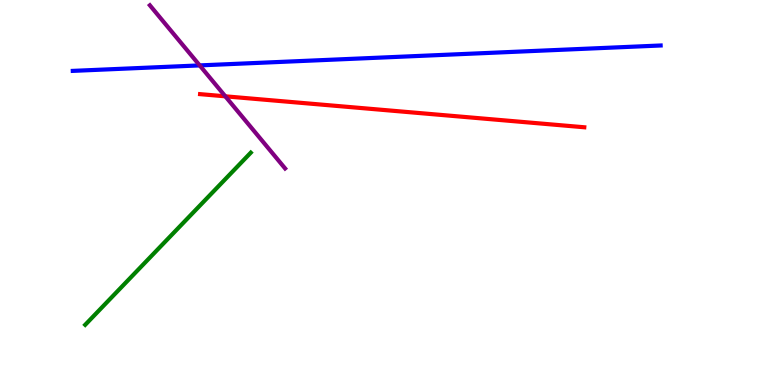[{'lines': ['blue', 'red'], 'intersections': []}, {'lines': ['green', 'red'], 'intersections': []}, {'lines': ['purple', 'red'], 'intersections': [{'x': 2.91, 'y': 7.5}]}, {'lines': ['blue', 'green'], 'intersections': []}, {'lines': ['blue', 'purple'], 'intersections': [{'x': 2.58, 'y': 8.3}]}, {'lines': ['green', 'purple'], 'intersections': []}]